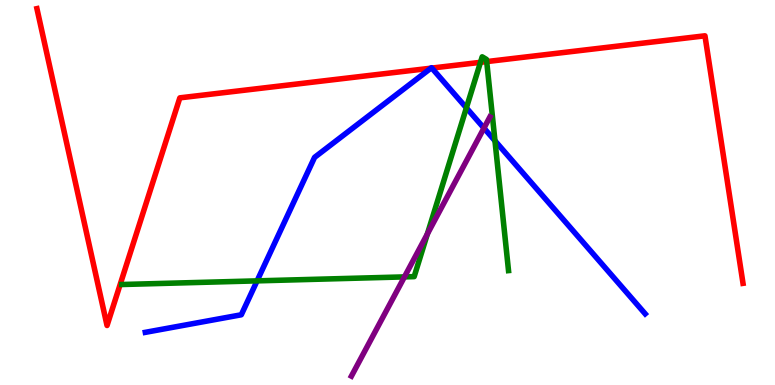[{'lines': ['blue', 'red'], 'intersections': [{'x': 5.56, 'y': 8.23}, {'x': 5.57, 'y': 8.23}]}, {'lines': ['green', 'red'], 'intersections': [{'x': 6.2, 'y': 8.38}, {'x': 6.28, 'y': 8.4}]}, {'lines': ['purple', 'red'], 'intersections': []}, {'lines': ['blue', 'green'], 'intersections': [{'x': 3.32, 'y': 2.7}, {'x': 6.02, 'y': 7.2}, {'x': 6.39, 'y': 6.34}]}, {'lines': ['blue', 'purple'], 'intersections': [{'x': 6.24, 'y': 6.67}]}, {'lines': ['green', 'purple'], 'intersections': [{'x': 5.22, 'y': 2.81}, {'x': 5.51, 'y': 3.92}]}]